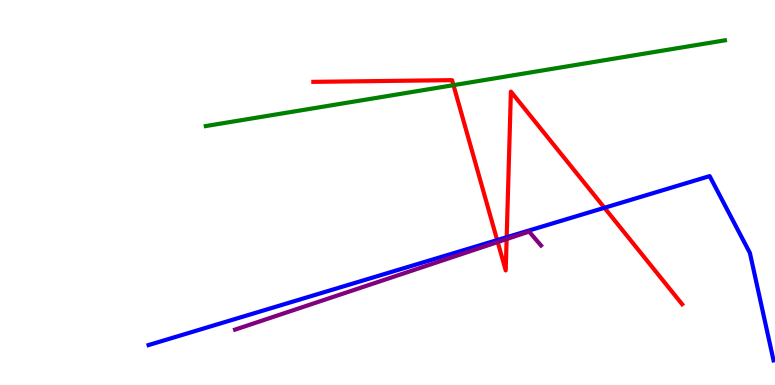[{'lines': ['blue', 'red'], 'intersections': [{'x': 6.41, 'y': 3.76}, {'x': 6.54, 'y': 3.84}, {'x': 7.8, 'y': 4.6}]}, {'lines': ['green', 'red'], 'intersections': [{'x': 5.85, 'y': 7.79}]}, {'lines': ['purple', 'red'], 'intersections': [{'x': 6.42, 'y': 3.71}, {'x': 6.54, 'y': 3.79}]}, {'lines': ['blue', 'green'], 'intersections': []}, {'lines': ['blue', 'purple'], 'intersections': []}, {'lines': ['green', 'purple'], 'intersections': []}]